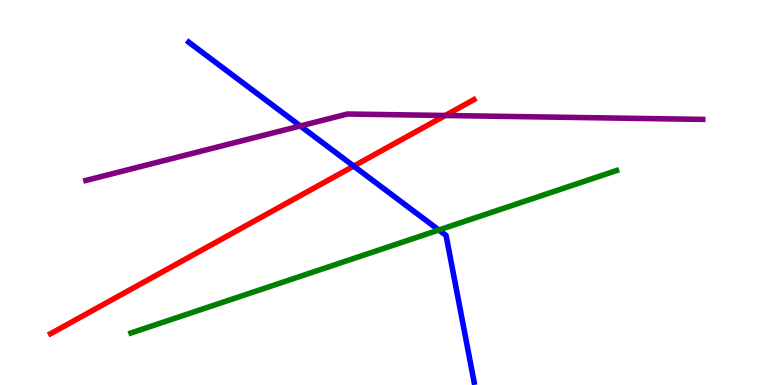[{'lines': ['blue', 'red'], 'intersections': [{'x': 4.56, 'y': 5.69}]}, {'lines': ['green', 'red'], 'intersections': []}, {'lines': ['purple', 'red'], 'intersections': [{'x': 5.75, 'y': 7.0}]}, {'lines': ['blue', 'green'], 'intersections': [{'x': 5.66, 'y': 4.03}]}, {'lines': ['blue', 'purple'], 'intersections': [{'x': 3.87, 'y': 6.73}]}, {'lines': ['green', 'purple'], 'intersections': []}]